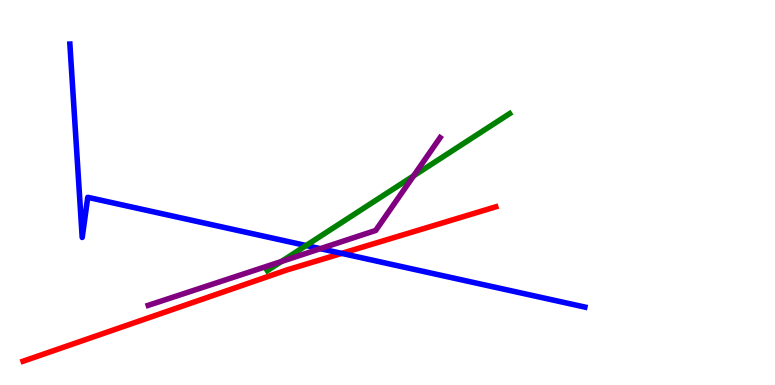[{'lines': ['blue', 'red'], 'intersections': [{'x': 4.41, 'y': 3.42}]}, {'lines': ['green', 'red'], 'intersections': []}, {'lines': ['purple', 'red'], 'intersections': []}, {'lines': ['blue', 'green'], 'intersections': [{'x': 3.95, 'y': 3.62}]}, {'lines': ['blue', 'purple'], 'intersections': [{'x': 4.13, 'y': 3.54}]}, {'lines': ['green', 'purple'], 'intersections': [{'x': 3.63, 'y': 3.21}, {'x': 5.34, 'y': 5.43}]}]